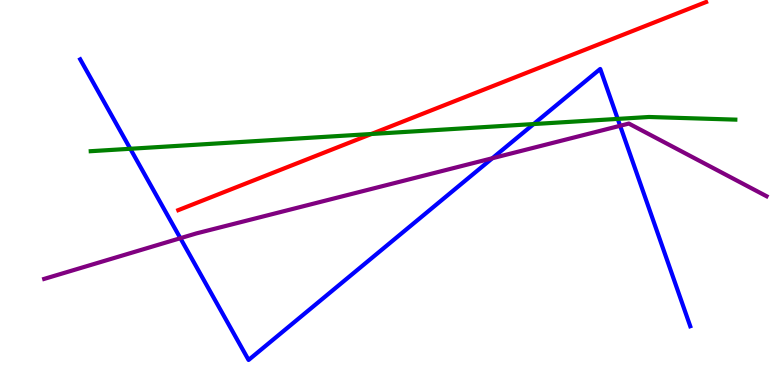[{'lines': ['blue', 'red'], 'intersections': []}, {'lines': ['green', 'red'], 'intersections': [{'x': 4.79, 'y': 6.52}]}, {'lines': ['purple', 'red'], 'intersections': []}, {'lines': ['blue', 'green'], 'intersections': [{'x': 1.68, 'y': 6.14}, {'x': 6.89, 'y': 6.78}, {'x': 7.97, 'y': 6.91}]}, {'lines': ['blue', 'purple'], 'intersections': [{'x': 2.33, 'y': 3.81}, {'x': 6.35, 'y': 5.89}, {'x': 8.0, 'y': 6.73}]}, {'lines': ['green', 'purple'], 'intersections': []}]